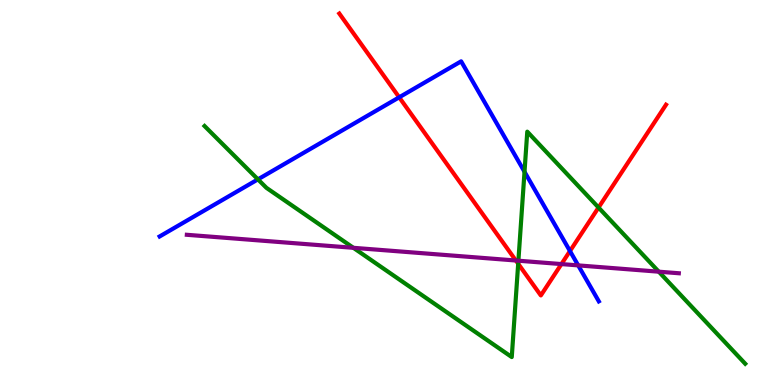[{'lines': ['blue', 'red'], 'intersections': [{'x': 5.15, 'y': 7.47}, {'x': 7.35, 'y': 3.48}]}, {'lines': ['green', 'red'], 'intersections': [{'x': 6.69, 'y': 3.15}, {'x': 7.72, 'y': 4.61}]}, {'lines': ['purple', 'red'], 'intersections': [{'x': 6.66, 'y': 3.23}, {'x': 7.24, 'y': 3.14}]}, {'lines': ['blue', 'green'], 'intersections': [{'x': 3.33, 'y': 5.34}, {'x': 6.77, 'y': 5.54}]}, {'lines': ['blue', 'purple'], 'intersections': [{'x': 7.46, 'y': 3.11}]}, {'lines': ['green', 'purple'], 'intersections': [{'x': 4.56, 'y': 3.56}, {'x': 6.69, 'y': 3.23}, {'x': 8.5, 'y': 2.94}]}]